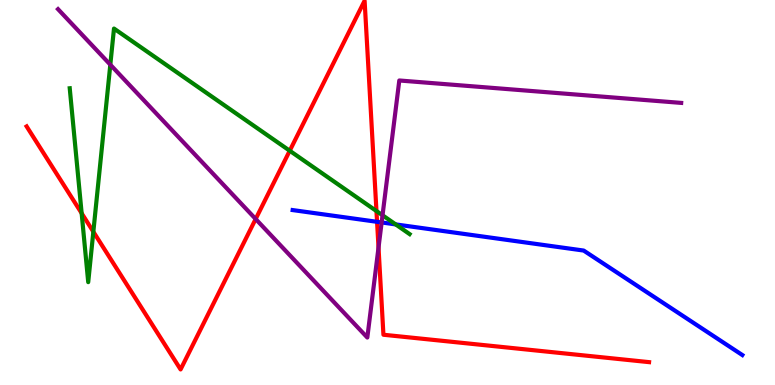[{'lines': ['blue', 'red'], 'intersections': [{'x': 4.87, 'y': 4.24}]}, {'lines': ['green', 'red'], 'intersections': [{'x': 1.05, 'y': 4.46}, {'x': 1.2, 'y': 3.98}, {'x': 3.74, 'y': 6.08}, {'x': 4.86, 'y': 4.52}]}, {'lines': ['purple', 'red'], 'intersections': [{'x': 3.3, 'y': 4.31}, {'x': 4.88, 'y': 3.57}]}, {'lines': ['blue', 'green'], 'intersections': [{'x': 5.11, 'y': 4.17}]}, {'lines': ['blue', 'purple'], 'intersections': [{'x': 4.92, 'y': 4.22}]}, {'lines': ['green', 'purple'], 'intersections': [{'x': 1.42, 'y': 8.32}, {'x': 4.94, 'y': 4.41}]}]